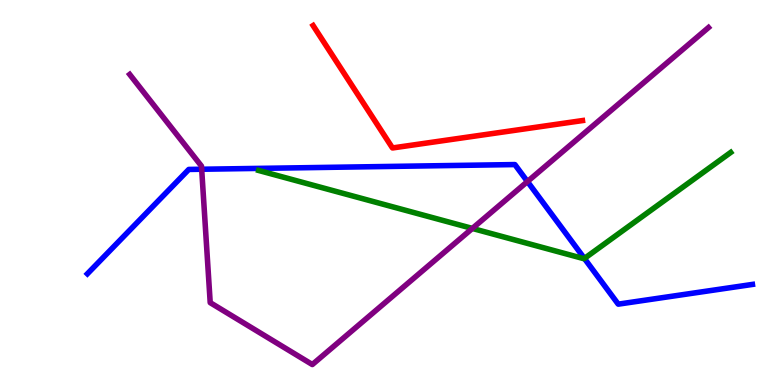[{'lines': ['blue', 'red'], 'intersections': []}, {'lines': ['green', 'red'], 'intersections': []}, {'lines': ['purple', 'red'], 'intersections': []}, {'lines': ['blue', 'green'], 'intersections': [{'x': 7.54, 'y': 3.29}]}, {'lines': ['blue', 'purple'], 'intersections': [{'x': 2.6, 'y': 5.6}, {'x': 6.81, 'y': 5.28}]}, {'lines': ['green', 'purple'], 'intersections': [{'x': 6.09, 'y': 4.07}]}]